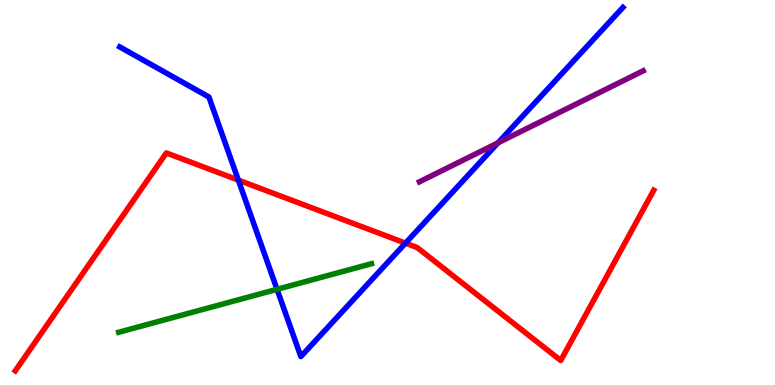[{'lines': ['blue', 'red'], 'intersections': [{'x': 3.08, 'y': 5.32}, {'x': 5.23, 'y': 3.68}]}, {'lines': ['green', 'red'], 'intersections': []}, {'lines': ['purple', 'red'], 'intersections': []}, {'lines': ['blue', 'green'], 'intersections': [{'x': 3.57, 'y': 2.49}]}, {'lines': ['blue', 'purple'], 'intersections': [{'x': 6.43, 'y': 6.29}]}, {'lines': ['green', 'purple'], 'intersections': []}]